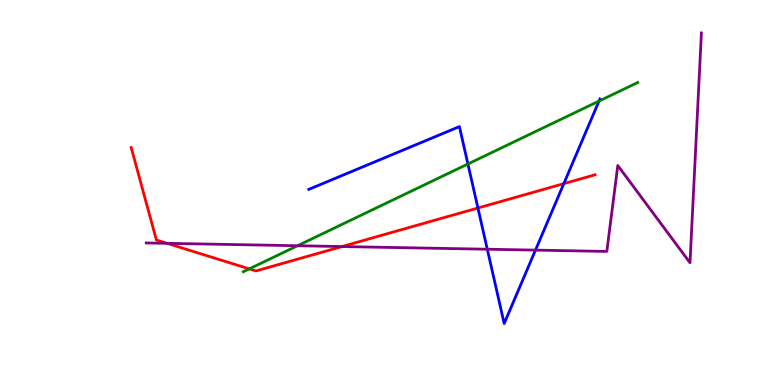[{'lines': ['blue', 'red'], 'intersections': [{'x': 6.17, 'y': 4.6}, {'x': 7.28, 'y': 5.23}]}, {'lines': ['green', 'red'], 'intersections': [{'x': 3.22, 'y': 3.02}]}, {'lines': ['purple', 'red'], 'intersections': [{'x': 2.16, 'y': 3.68}, {'x': 4.41, 'y': 3.6}]}, {'lines': ['blue', 'green'], 'intersections': [{'x': 6.04, 'y': 5.74}, {'x': 7.73, 'y': 7.37}]}, {'lines': ['blue', 'purple'], 'intersections': [{'x': 6.29, 'y': 3.53}, {'x': 6.91, 'y': 3.5}]}, {'lines': ['green', 'purple'], 'intersections': [{'x': 3.84, 'y': 3.62}]}]